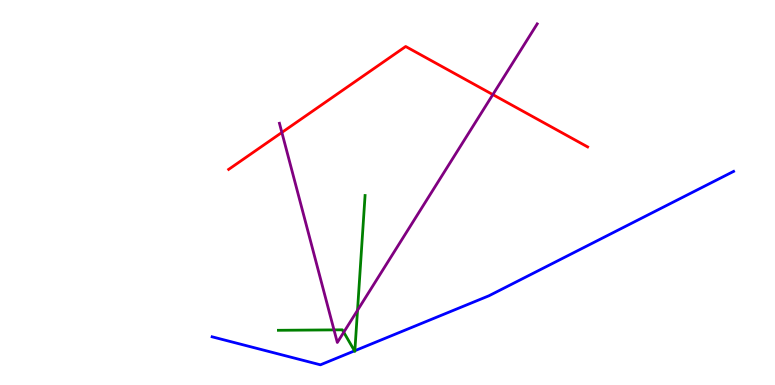[{'lines': ['blue', 'red'], 'intersections': []}, {'lines': ['green', 'red'], 'intersections': []}, {'lines': ['purple', 'red'], 'intersections': [{'x': 3.64, 'y': 6.56}, {'x': 6.36, 'y': 7.54}]}, {'lines': ['blue', 'green'], 'intersections': [{'x': 4.57, 'y': 0.887}, {'x': 4.58, 'y': 0.891}]}, {'lines': ['blue', 'purple'], 'intersections': []}, {'lines': ['green', 'purple'], 'intersections': [{'x': 4.31, 'y': 1.43}, {'x': 4.44, 'y': 1.37}, {'x': 4.61, 'y': 1.94}]}]